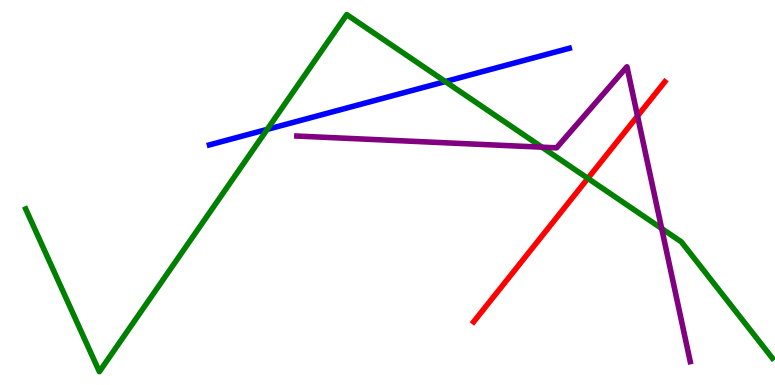[{'lines': ['blue', 'red'], 'intersections': []}, {'lines': ['green', 'red'], 'intersections': [{'x': 7.59, 'y': 5.37}]}, {'lines': ['purple', 'red'], 'intersections': [{'x': 8.23, 'y': 6.99}]}, {'lines': ['blue', 'green'], 'intersections': [{'x': 3.45, 'y': 6.64}, {'x': 5.75, 'y': 7.88}]}, {'lines': ['blue', 'purple'], 'intersections': []}, {'lines': ['green', 'purple'], 'intersections': [{'x': 6.99, 'y': 6.18}, {'x': 8.54, 'y': 4.07}]}]